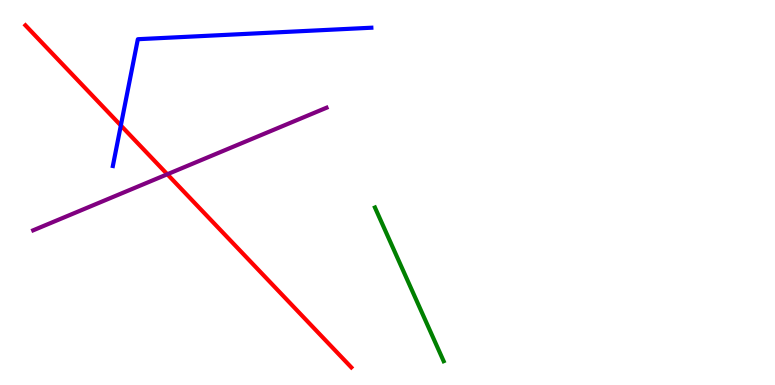[{'lines': ['blue', 'red'], 'intersections': [{'x': 1.56, 'y': 6.74}]}, {'lines': ['green', 'red'], 'intersections': []}, {'lines': ['purple', 'red'], 'intersections': [{'x': 2.16, 'y': 5.47}]}, {'lines': ['blue', 'green'], 'intersections': []}, {'lines': ['blue', 'purple'], 'intersections': []}, {'lines': ['green', 'purple'], 'intersections': []}]